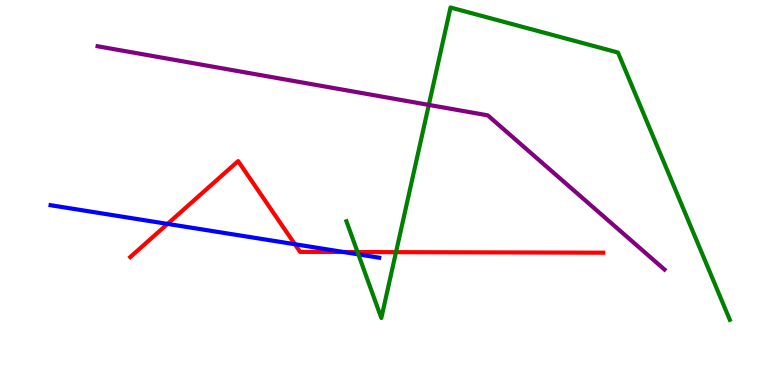[{'lines': ['blue', 'red'], 'intersections': [{'x': 2.16, 'y': 4.18}, {'x': 3.8, 'y': 3.66}, {'x': 4.43, 'y': 3.45}]}, {'lines': ['green', 'red'], 'intersections': [{'x': 4.61, 'y': 3.45}, {'x': 5.11, 'y': 3.45}]}, {'lines': ['purple', 'red'], 'intersections': []}, {'lines': ['blue', 'green'], 'intersections': [{'x': 4.62, 'y': 3.39}]}, {'lines': ['blue', 'purple'], 'intersections': []}, {'lines': ['green', 'purple'], 'intersections': [{'x': 5.53, 'y': 7.28}]}]